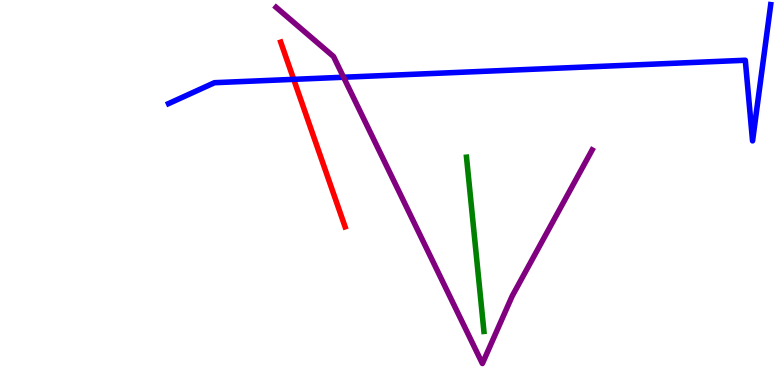[{'lines': ['blue', 'red'], 'intersections': [{'x': 3.79, 'y': 7.94}]}, {'lines': ['green', 'red'], 'intersections': []}, {'lines': ['purple', 'red'], 'intersections': []}, {'lines': ['blue', 'green'], 'intersections': []}, {'lines': ['blue', 'purple'], 'intersections': [{'x': 4.43, 'y': 7.99}]}, {'lines': ['green', 'purple'], 'intersections': []}]